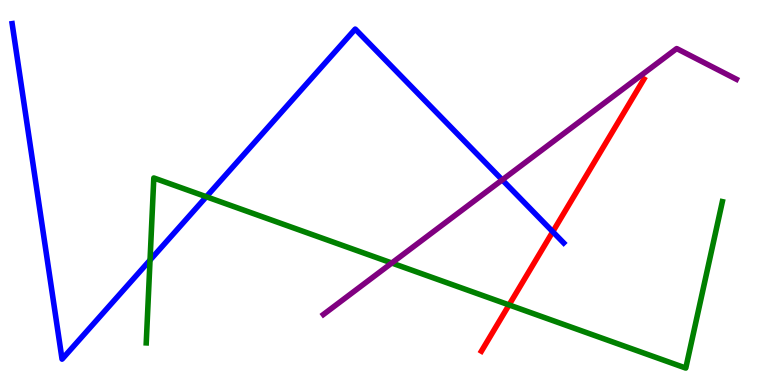[{'lines': ['blue', 'red'], 'intersections': [{'x': 7.13, 'y': 3.98}]}, {'lines': ['green', 'red'], 'intersections': [{'x': 6.57, 'y': 2.08}]}, {'lines': ['purple', 'red'], 'intersections': []}, {'lines': ['blue', 'green'], 'intersections': [{'x': 1.94, 'y': 3.24}, {'x': 2.66, 'y': 4.89}]}, {'lines': ['blue', 'purple'], 'intersections': [{'x': 6.48, 'y': 5.33}]}, {'lines': ['green', 'purple'], 'intersections': [{'x': 5.06, 'y': 3.17}]}]